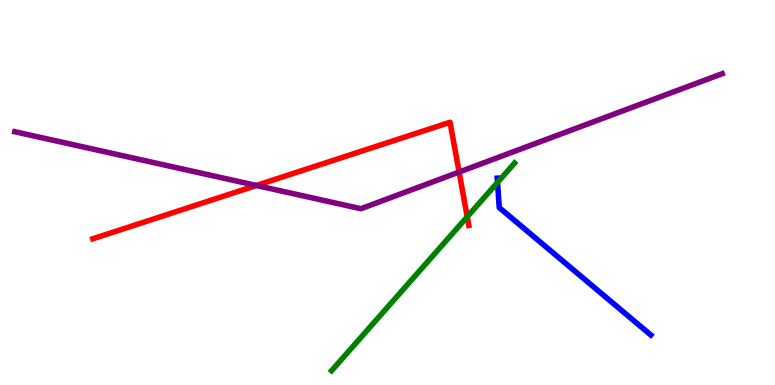[{'lines': ['blue', 'red'], 'intersections': []}, {'lines': ['green', 'red'], 'intersections': [{'x': 6.03, 'y': 4.37}]}, {'lines': ['purple', 'red'], 'intersections': [{'x': 3.31, 'y': 5.18}, {'x': 5.92, 'y': 5.53}]}, {'lines': ['blue', 'green'], 'intersections': [{'x': 6.42, 'y': 5.26}]}, {'lines': ['blue', 'purple'], 'intersections': []}, {'lines': ['green', 'purple'], 'intersections': []}]